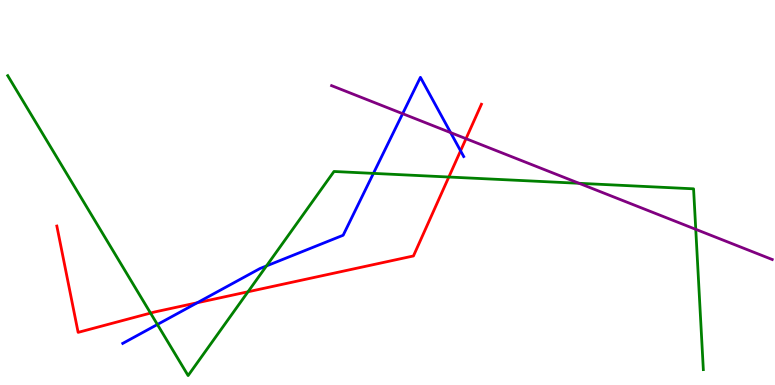[{'lines': ['blue', 'red'], 'intersections': [{'x': 2.55, 'y': 2.14}, {'x': 5.94, 'y': 6.08}]}, {'lines': ['green', 'red'], 'intersections': [{'x': 1.94, 'y': 1.87}, {'x': 3.2, 'y': 2.42}, {'x': 5.79, 'y': 5.4}]}, {'lines': ['purple', 'red'], 'intersections': [{'x': 6.01, 'y': 6.4}]}, {'lines': ['blue', 'green'], 'intersections': [{'x': 2.03, 'y': 1.57}, {'x': 3.44, 'y': 3.09}, {'x': 4.82, 'y': 5.5}]}, {'lines': ['blue', 'purple'], 'intersections': [{'x': 5.2, 'y': 7.05}, {'x': 5.81, 'y': 6.56}]}, {'lines': ['green', 'purple'], 'intersections': [{'x': 7.47, 'y': 5.24}, {'x': 8.98, 'y': 4.04}]}]